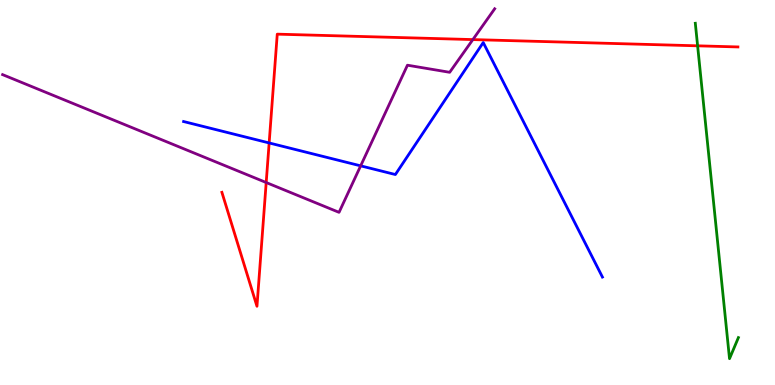[{'lines': ['blue', 'red'], 'intersections': [{'x': 3.47, 'y': 6.29}]}, {'lines': ['green', 'red'], 'intersections': [{'x': 9.0, 'y': 8.81}]}, {'lines': ['purple', 'red'], 'intersections': [{'x': 3.43, 'y': 5.26}, {'x': 6.1, 'y': 8.97}]}, {'lines': ['blue', 'green'], 'intersections': []}, {'lines': ['blue', 'purple'], 'intersections': [{'x': 4.65, 'y': 5.69}]}, {'lines': ['green', 'purple'], 'intersections': []}]